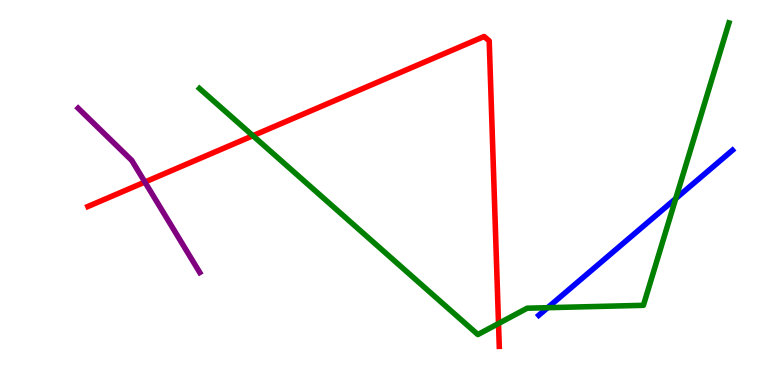[{'lines': ['blue', 'red'], 'intersections': []}, {'lines': ['green', 'red'], 'intersections': [{'x': 3.26, 'y': 6.47}, {'x': 6.43, 'y': 1.6}]}, {'lines': ['purple', 'red'], 'intersections': [{'x': 1.87, 'y': 5.27}]}, {'lines': ['blue', 'green'], 'intersections': [{'x': 7.07, 'y': 2.01}, {'x': 8.72, 'y': 4.84}]}, {'lines': ['blue', 'purple'], 'intersections': []}, {'lines': ['green', 'purple'], 'intersections': []}]